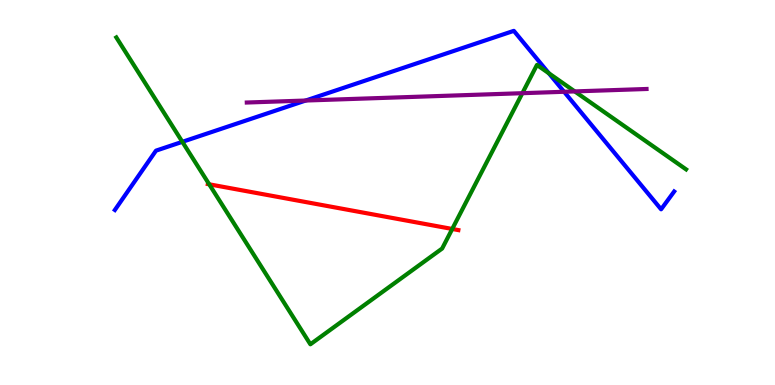[{'lines': ['blue', 'red'], 'intersections': []}, {'lines': ['green', 'red'], 'intersections': [{'x': 2.7, 'y': 5.21}, {'x': 5.84, 'y': 4.05}]}, {'lines': ['purple', 'red'], 'intersections': []}, {'lines': ['blue', 'green'], 'intersections': [{'x': 2.35, 'y': 6.32}, {'x': 7.08, 'y': 8.1}]}, {'lines': ['blue', 'purple'], 'intersections': [{'x': 3.94, 'y': 7.39}, {'x': 7.28, 'y': 7.62}]}, {'lines': ['green', 'purple'], 'intersections': [{'x': 6.74, 'y': 7.58}, {'x': 7.42, 'y': 7.63}]}]